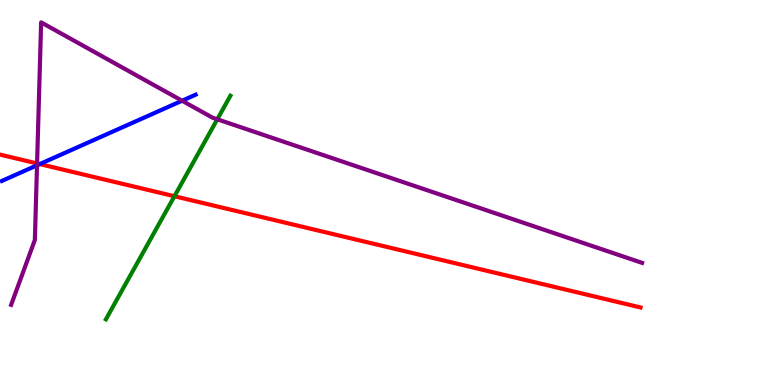[{'lines': ['blue', 'red'], 'intersections': [{'x': 0.513, 'y': 5.74}]}, {'lines': ['green', 'red'], 'intersections': [{'x': 2.25, 'y': 4.9}]}, {'lines': ['purple', 'red'], 'intersections': [{'x': 0.478, 'y': 5.75}]}, {'lines': ['blue', 'green'], 'intersections': []}, {'lines': ['blue', 'purple'], 'intersections': [{'x': 0.478, 'y': 5.71}, {'x': 2.35, 'y': 7.38}]}, {'lines': ['green', 'purple'], 'intersections': [{'x': 2.8, 'y': 6.9}]}]